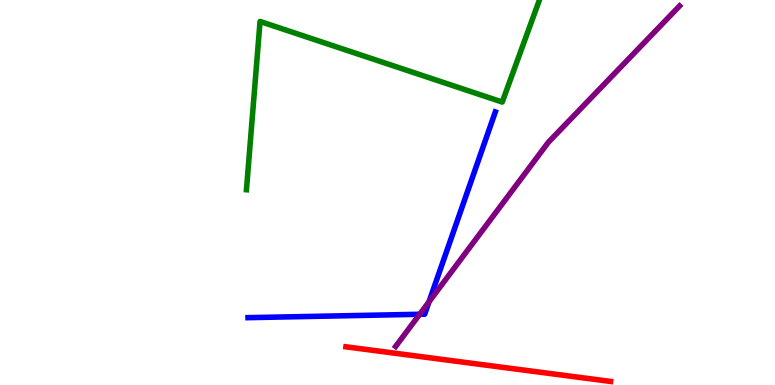[{'lines': ['blue', 'red'], 'intersections': []}, {'lines': ['green', 'red'], 'intersections': []}, {'lines': ['purple', 'red'], 'intersections': []}, {'lines': ['blue', 'green'], 'intersections': []}, {'lines': ['blue', 'purple'], 'intersections': [{'x': 5.42, 'y': 1.84}, {'x': 5.54, 'y': 2.16}]}, {'lines': ['green', 'purple'], 'intersections': []}]